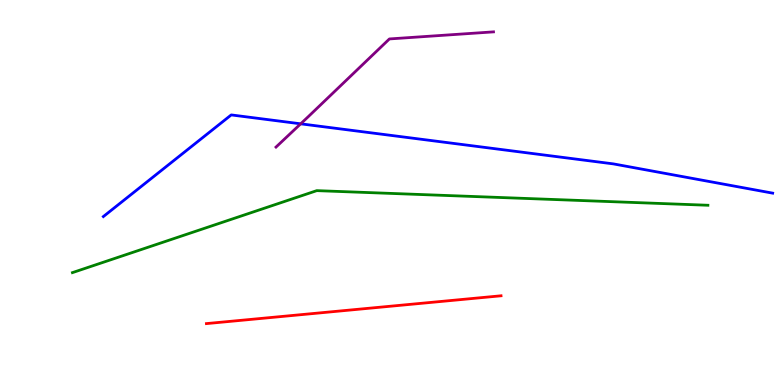[{'lines': ['blue', 'red'], 'intersections': []}, {'lines': ['green', 'red'], 'intersections': []}, {'lines': ['purple', 'red'], 'intersections': []}, {'lines': ['blue', 'green'], 'intersections': []}, {'lines': ['blue', 'purple'], 'intersections': [{'x': 3.88, 'y': 6.78}]}, {'lines': ['green', 'purple'], 'intersections': []}]